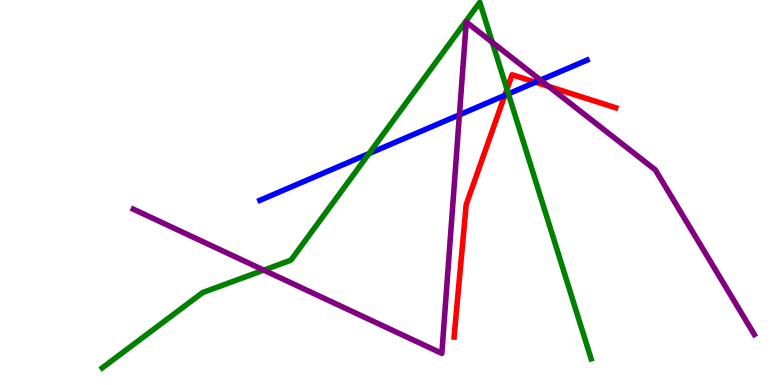[{'lines': ['blue', 'red'], 'intersections': [{'x': 6.51, 'y': 7.52}, {'x': 6.91, 'y': 7.86}]}, {'lines': ['green', 'red'], 'intersections': [{'x': 6.54, 'y': 7.68}]}, {'lines': ['purple', 'red'], 'intersections': [{'x': 7.08, 'y': 7.76}]}, {'lines': ['blue', 'green'], 'intersections': [{'x': 4.76, 'y': 6.01}, {'x': 6.56, 'y': 7.56}]}, {'lines': ['blue', 'purple'], 'intersections': [{'x': 5.93, 'y': 7.02}, {'x': 6.97, 'y': 7.92}]}, {'lines': ['green', 'purple'], 'intersections': [{'x': 3.4, 'y': 2.98}, {'x': 6.35, 'y': 8.9}]}]